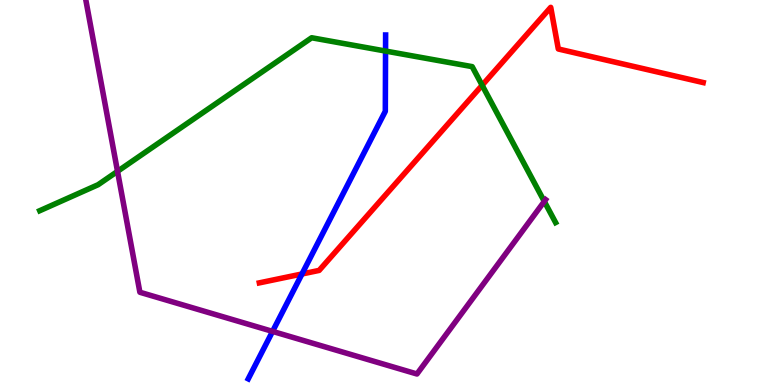[{'lines': ['blue', 'red'], 'intersections': [{'x': 3.9, 'y': 2.88}]}, {'lines': ['green', 'red'], 'intersections': [{'x': 6.22, 'y': 7.79}]}, {'lines': ['purple', 'red'], 'intersections': []}, {'lines': ['blue', 'green'], 'intersections': [{'x': 4.97, 'y': 8.67}]}, {'lines': ['blue', 'purple'], 'intersections': [{'x': 3.52, 'y': 1.39}]}, {'lines': ['green', 'purple'], 'intersections': [{'x': 1.52, 'y': 5.55}, {'x': 7.02, 'y': 4.77}]}]